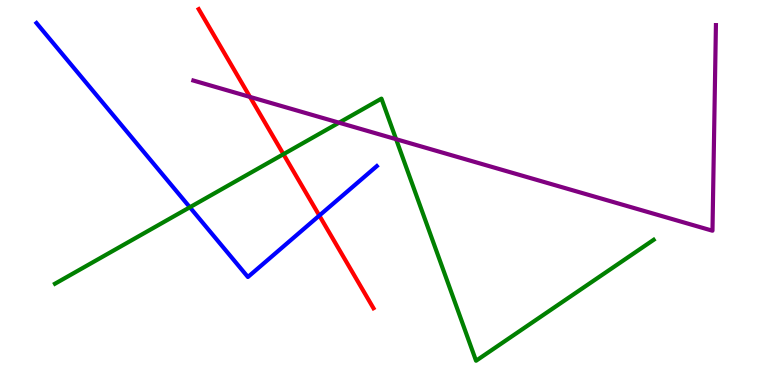[{'lines': ['blue', 'red'], 'intersections': [{'x': 4.12, 'y': 4.4}]}, {'lines': ['green', 'red'], 'intersections': [{'x': 3.66, 'y': 6.0}]}, {'lines': ['purple', 'red'], 'intersections': [{'x': 3.23, 'y': 7.48}]}, {'lines': ['blue', 'green'], 'intersections': [{'x': 2.45, 'y': 4.62}]}, {'lines': ['blue', 'purple'], 'intersections': []}, {'lines': ['green', 'purple'], 'intersections': [{'x': 4.37, 'y': 6.81}, {'x': 5.11, 'y': 6.38}]}]